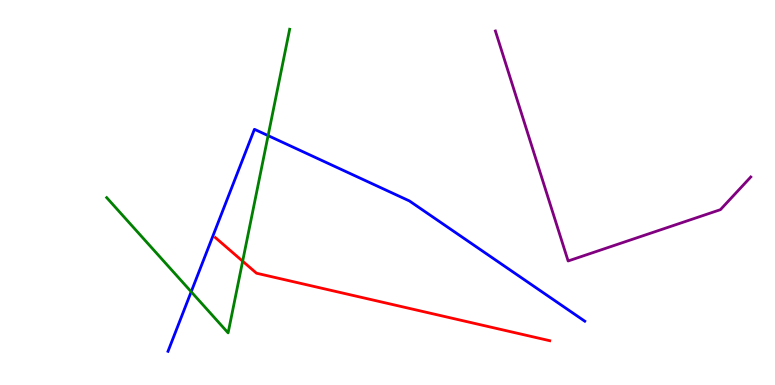[{'lines': ['blue', 'red'], 'intersections': []}, {'lines': ['green', 'red'], 'intersections': [{'x': 3.13, 'y': 3.22}]}, {'lines': ['purple', 'red'], 'intersections': []}, {'lines': ['blue', 'green'], 'intersections': [{'x': 2.47, 'y': 2.42}, {'x': 3.46, 'y': 6.48}]}, {'lines': ['blue', 'purple'], 'intersections': []}, {'lines': ['green', 'purple'], 'intersections': []}]